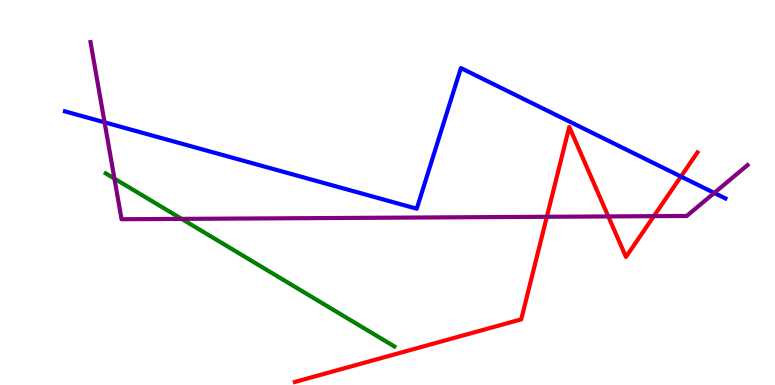[{'lines': ['blue', 'red'], 'intersections': [{'x': 8.79, 'y': 5.41}]}, {'lines': ['green', 'red'], 'intersections': []}, {'lines': ['purple', 'red'], 'intersections': [{'x': 7.06, 'y': 4.37}, {'x': 7.85, 'y': 4.38}, {'x': 8.44, 'y': 4.39}]}, {'lines': ['blue', 'green'], 'intersections': []}, {'lines': ['blue', 'purple'], 'intersections': [{'x': 1.35, 'y': 6.82}, {'x': 9.22, 'y': 4.99}]}, {'lines': ['green', 'purple'], 'intersections': [{'x': 1.48, 'y': 5.36}, {'x': 2.34, 'y': 4.31}]}]